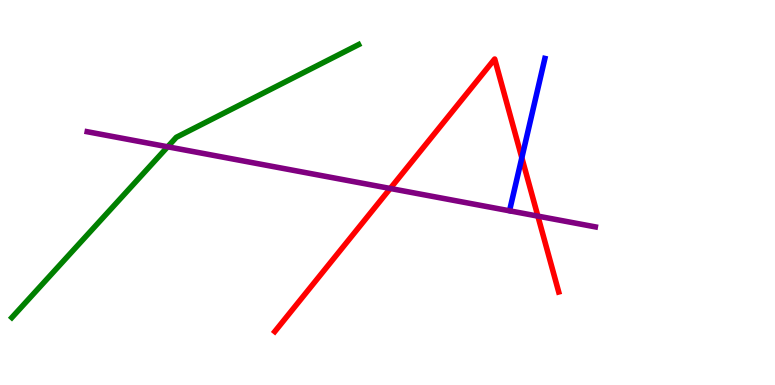[{'lines': ['blue', 'red'], 'intersections': [{'x': 6.73, 'y': 5.9}]}, {'lines': ['green', 'red'], 'intersections': []}, {'lines': ['purple', 'red'], 'intersections': [{'x': 5.04, 'y': 5.1}, {'x': 6.94, 'y': 4.39}]}, {'lines': ['blue', 'green'], 'intersections': []}, {'lines': ['blue', 'purple'], 'intersections': []}, {'lines': ['green', 'purple'], 'intersections': [{'x': 2.16, 'y': 6.19}]}]